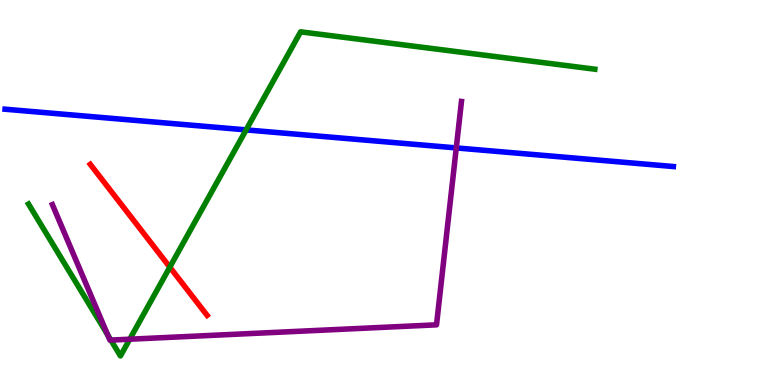[{'lines': ['blue', 'red'], 'intersections': []}, {'lines': ['green', 'red'], 'intersections': [{'x': 2.19, 'y': 3.06}]}, {'lines': ['purple', 'red'], 'intersections': []}, {'lines': ['blue', 'green'], 'intersections': [{'x': 3.18, 'y': 6.63}]}, {'lines': ['blue', 'purple'], 'intersections': [{'x': 5.89, 'y': 6.16}]}, {'lines': ['green', 'purple'], 'intersections': [{'x': 1.39, 'y': 1.3}, {'x': 1.43, 'y': 1.17}, {'x': 1.67, 'y': 1.19}]}]